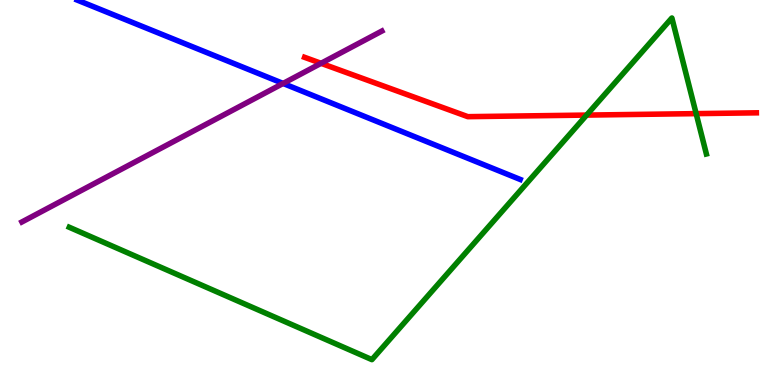[{'lines': ['blue', 'red'], 'intersections': []}, {'lines': ['green', 'red'], 'intersections': [{'x': 7.57, 'y': 7.01}, {'x': 8.98, 'y': 7.05}]}, {'lines': ['purple', 'red'], 'intersections': [{'x': 4.14, 'y': 8.36}]}, {'lines': ['blue', 'green'], 'intersections': []}, {'lines': ['blue', 'purple'], 'intersections': [{'x': 3.65, 'y': 7.83}]}, {'lines': ['green', 'purple'], 'intersections': []}]